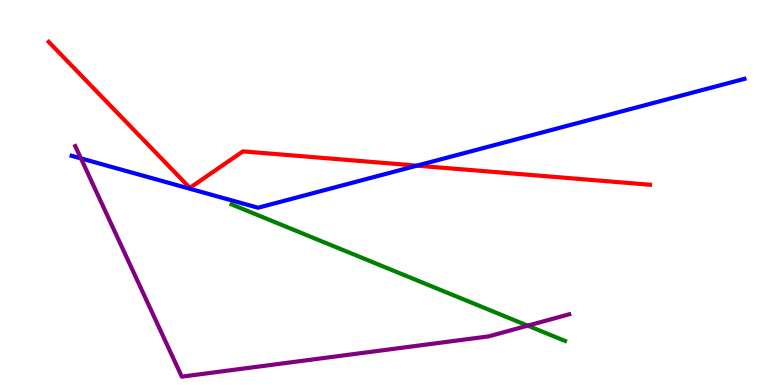[{'lines': ['blue', 'red'], 'intersections': [{'x': 5.38, 'y': 5.7}]}, {'lines': ['green', 'red'], 'intersections': []}, {'lines': ['purple', 'red'], 'intersections': []}, {'lines': ['blue', 'green'], 'intersections': []}, {'lines': ['blue', 'purple'], 'intersections': [{'x': 1.04, 'y': 5.89}]}, {'lines': ['green', 'purple'], 'intersections': [{'x': 6.81, 'y': 1.54}]}]